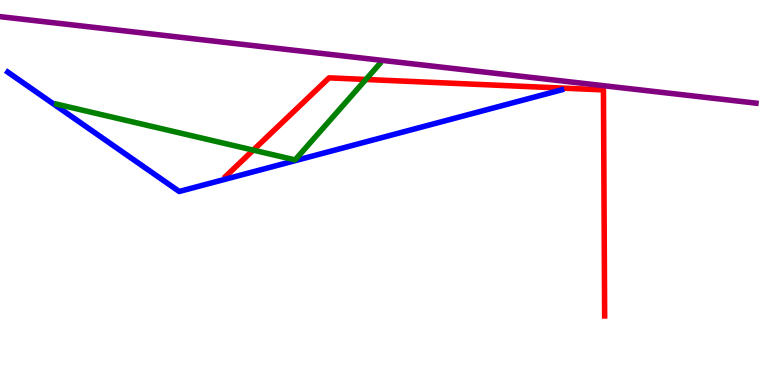[{'lines': ['blue', 'red'], 'intersections': []}, {'lines': ['green', 'red'], 'intersections': [{'x': 3.27, 'y': 6.1}, {'x': 4.72, 'y': 7.94}]}, {'lines': ['purple', 'red'], 'intersections': []}, {'lines': ['blue', 'green'], 'intersections': []}, {'lines': ['blue', 'purple'], 'intersections': []}, {'lines': ['green', 'purple'], 'intersections': []}]